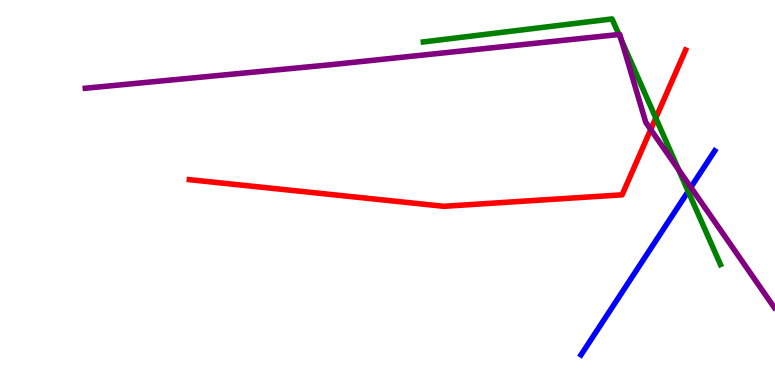[{'lines': ['blue', 'red'], 'intersections': []}, {'lines': ['green', 'red'], 'intersections': [{'x': 8.46, 'y': 6.93}]}, {'lines': ['purple', 'red'], 'intersections': [{'x': 8.4, 'y': 6.64}]}, {'lines': ['blue', 'green'], 'intersections': [{'x': 8.88, 'y': 5.03}]}, {'lines': ['blue', 'purple'], 'intersections': [{'x': 8.91, 'y': 5.13}]}, {'lines': ['green', 'purple'], 'intersections': [{'x': 7.99, 'y': 9.1}, {'x': 8.02, 'y': 8.95}, {'x': 8.76, 'y': 5.59}]}]